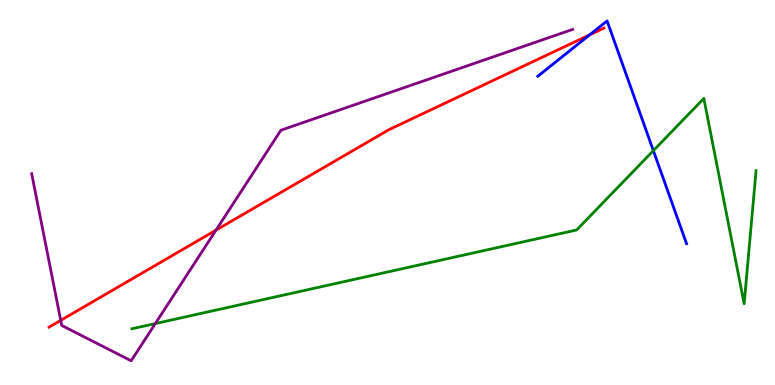[{'lines': ['blue', 'red'], 'intersections': [{'x': 7.61, 'y': 9.09}]}, {'lines': ['green', 'red'], 'intersections': []}, {'lines': ['purple', 'red'], 'intersections': [{'x': 0.784, 'y': 1.68}, {'x': 2.79, 'y': 4.02}]}, {'lines': ['blue', 'green'], 'intersections': [{'x': 8.43, 'y': 6.09}]}, {'lines': ['blue', 'purple'], 'intersections': []}, {'lines': ['green', 'purple'], 'intersections': [{'x': 2.0, 'y': 1.6}]}]